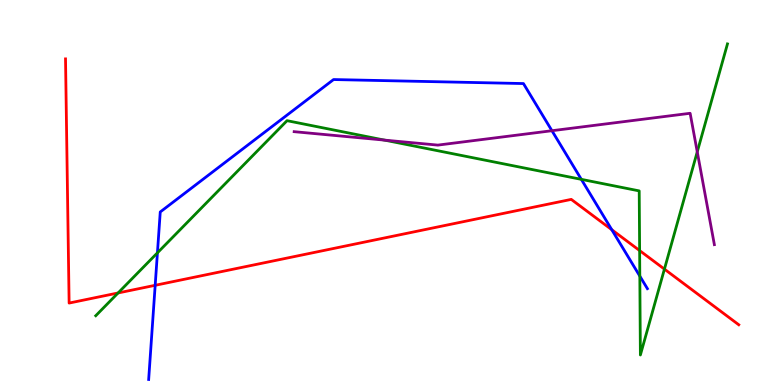[{'lines': ['blue', 'red'], 'intersections': [{'x': 2.0, 'y': 2.59}, {'x': 7.89, 'y': 4.03}]}, {'lines': ['green', 'red'], 'intersections': [{'x': 1.52, 'y': 2.39}, {'x': 8.25, 'y': 3.49}, {'x': 8.57, 'y': 3.01}]}, {'lines': ['purple', 'red'], 'intersections': []}, {'lines': ['blue', 'green'], 'intersections': [{'x': 2.03, 'y': 3.43}, {'x': 7.5, 'y': 5.34}, {'x': 8.26, 'y': 2.83}]}, {'lines': ['blue', 'purple'], 'intersections': [{'x': 7.12, 'y': 6.6}]}, {'lines': ['green', 'purple'], 'intersections': [{'x': 4.96, 'y': 6.36}, {'x': 9.0, 'y': 6.06}]}]